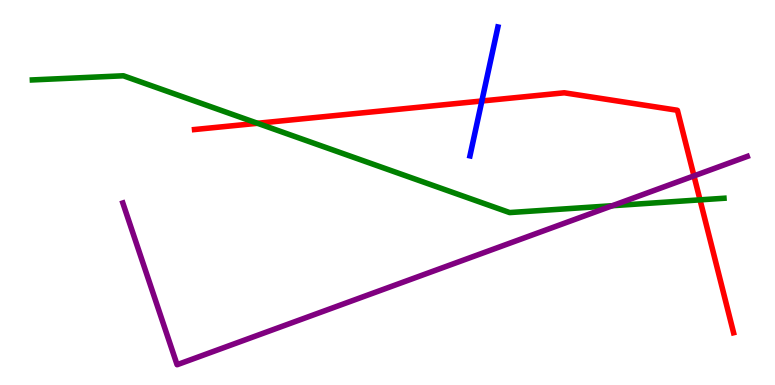[{'lines': ['blue', 'red'], 'intersections': [{'x': 6.22, 'y': 7.38}]}, {'lines': ['green', 'red'], 'intersections': [{'x': 3.32, 'y': 6.8}, {'x': 9.03, 'y': 4.81}]}, {'lines': ['purple', 'red'], 'intersections': [{'x': 8.95, 'y': 5.43}]}, {'lines': ['blue', 'green'], 'intersections': []}, {'lines': ['blue', 'purple'], 'intersections': []}, {'lines': ['green', 'purple'], 'intersections': [{'x': 7.9, 'y': 4.66}]}]